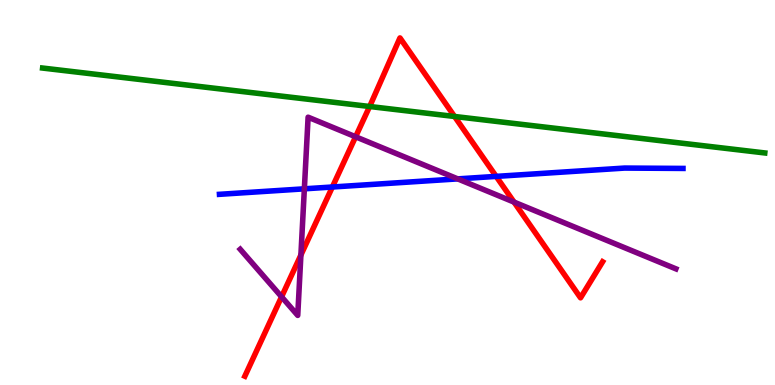[{'lines': ['blue', 'red'], 'intersections': [{'x': 4.29, 'y': 5.14}, {'x': 6.4, 'y': 5.42}]}, {'lines': ['green', 'red'], 'intersections': [{'x': 4.77, 'y': 7.23}, {'x': 5.87, 'y': 6.97}]}, {'lines': ['purple', 'red'], 'intersections': [{'x': 3.63, 'y': 2.29}, {'x': 3.88, 'y': 3.38}, {'x': 4.59, 'y': 6.45}, {'x': 6.63, 'y': 4.75}]}, {'lines': ['blue', 'green'], 'intersections': []}, {'lines': ['blue', 'purple'], 'intersections': [{'x': 3.93, 'y': 5.1}, {'x': 5.91, 'y': 5.35}]}, {'lines': ['green', 'purple'], 'intersections': []}]